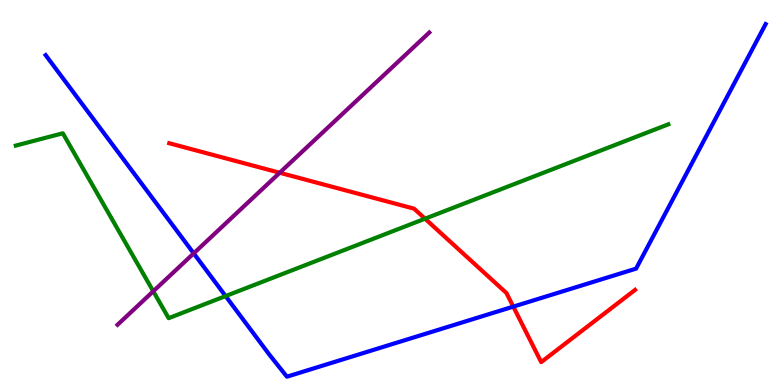[{'lines': ['blue', 'red'], 'intersections': [{'x': 6.62, 'y': 2.04}]}, {'lines': ['green', 'red'], 'intersections': [{'x': 5.48, 'y': 4.32}]}, {'lines': ['purple', 'red'], 'intersections': [{'x': 3.61, 'y': 5.51}]}, {'lines': ['blue', 'green'], 'intersections': [{'x': 2.91, 'y': 2.31}]}, {'lines': ['blue', 'purple'], 'intersections': [{'x': 2.5, 'y': 3.42}]}, {'lines': ['green', 'purple'], 'intersections': [{'x': 1.98, 'y': 2.43}]}]